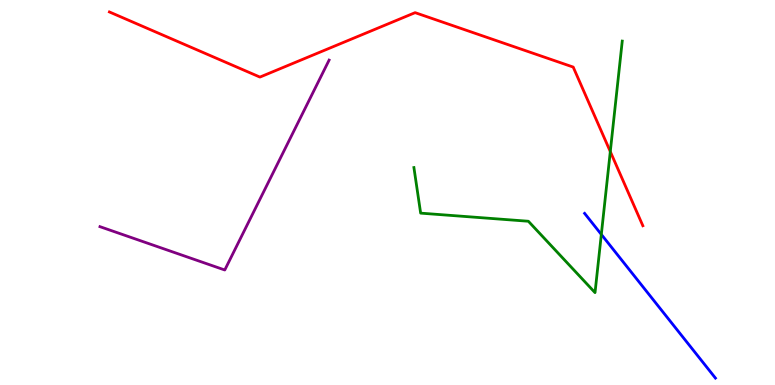[{'lines': ['blue', 'red'], 'intersections': []}, {'lines': ['green', 'red'], 'intersections': [{'x': 7.87, 'y': 6.06}]}, {'lines': ['purple', 'red'], 'intersections': []}, {'lines': ['blue', 'green'], 'intersections': [{'x': 7.76, 'y': 3.91}]}, {'lines': ['blue', 'purple'], 'intersections': []}, {'lines': ['green', 'purple'], 'intersections': []}]